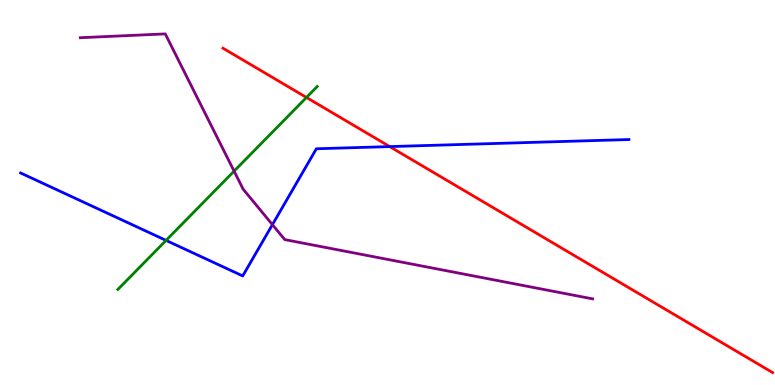[{'lines': ['blue', 'red'], 'intersections': [{'x': 5.03, 'y': 6.19}]}, {'lines': ['green', 'red'], 'intersections': [{'x': 3.95, 'y': 7.47}]}, {'lines': ['purple', 'red'], 'intersections': []}, {'lines': ['blue', 'green'], 'intersections': [{'x': 2.14, 'y': 3.76}]}, {'lines': ['blue', 'purple'], 'intersections': [{'x': 3.52, 'y': 4.16}]}, {'lines': ['green', 'purple'], 'intersections': [{'x': 3.02, 'y': 5.55}]}]